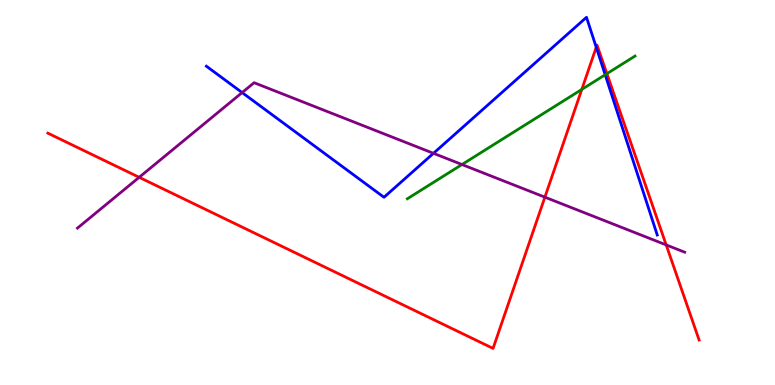[{'lines': ['blue', 'red'], 'intersections': [{'x': 7.69, 'y': 8.77}]}, {'lines': ['green', 'red'], 'intersections': [{'x': 7.51, 'y': 7.68}, {'x': 7.83, 'y': 8.09}]}, {'lines': ['purple', 'red'], 'intersections': [{'x': 1.8, 'y': 5.39}, {'x': 7.03, 'y': 4.88}, {'x': 8.6, 'y': 3.64}]}, {'lines': ['blue', 'green'], 'intersections': [{'x': 7.81, 'y': 8.06}]}, {'lines': ['blue', 'purple'], 'intersections': [{'x': 3.12, 'y': 7.6}, {'x': 5.59, 'y': 6.02}]}, {'lines': ['green', 'purple'], 'intersections': [{'x': 5.96, 'y': 5.73}]}]